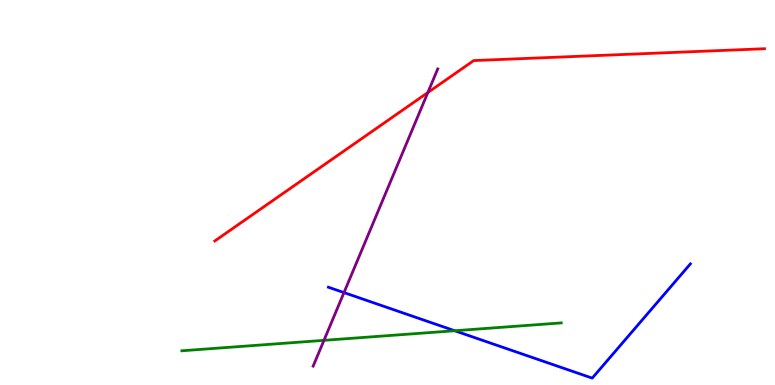[{'lines': ['blue', 'red'], 'intersections': []}, {'lines': ['green', 'red'], 'intersections': []}, {'lines': ['purple', 'red'], 'intersections': [{'x': 5.52, 'y': 7.6}]}, {'lines': ['blue', 'green'], 'intersections': [{'x': 5.87, 'y': 1.41}]}, {'lines': ['blue', 'purple'], 'intersections': [{'x': 4.44, 'y': 2.4}]}, {'lines': ['green', 'purple'], 'intersections': [{'x': 4.18, 'y': 1.16}]}]